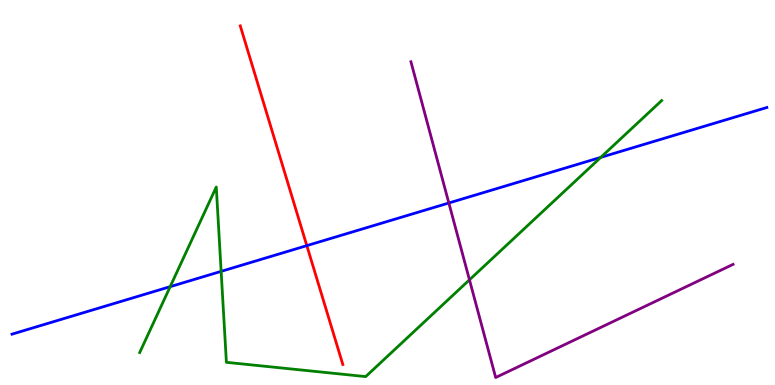[{'lines': ['blue', 'red'], 'intersections': [{'x': 3.96, 'y': 3.62}]}, {'lines': ['green', 'red'], 'intersections': []}, {'lines': ['purple', 'red'], 'intersections': []}, {'lines': ['blue', 'green'], 'intersections': [{'x': 2.2, 'y': 2.55}, {'x': 2.85, 'y': 2.95}, {'x': 7.75, 'y': 5.91}]}, {'lines': ['blue', 'purple'], 'intersections': [{'x': 5.79, 'y': 4.73}]}, {'lines': ['green', 'purple'], 'intersections': [{'x': 6.06, 'y': 2.73}]}]